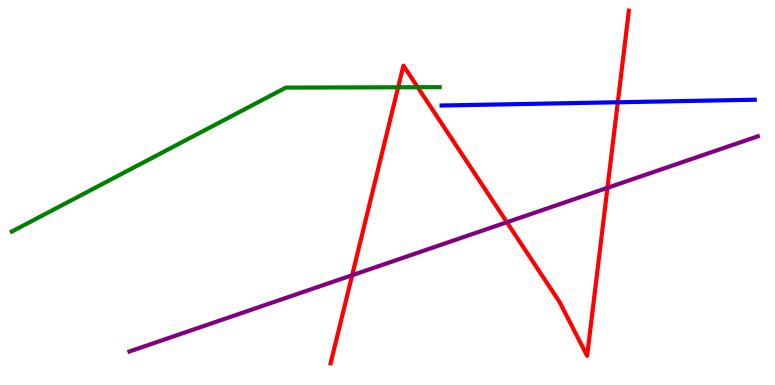[{'lines': ['blue', 'red'], 'intersections': [{'x': 7.97, 'y': 7.34}]}, {'lines': ['green', 'red'], 'intersections': [{'x': 5.14, 'y': 7.73}, {'x': 5.39, 'y': 7.73}]}, {'lines': ['purple', 'red'], 'intersections': [{'x': 4.54, 'y': 2.85}, {'x': 6.54, 'y': 4.23}, {'x': 7.84, 'y': 5.12}]}, {'lines': ['blue', 'green'], 'intersections': []}, {'lines': ['blue', 'purple'], 'intersections': []}, {'lines': ['green', 'purple'], 'intersections': []}]